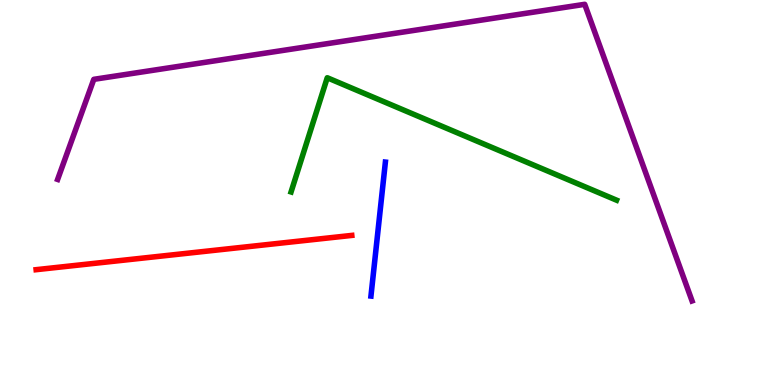[{'lines': ['blue', 'red'], 'intersections': []}, {'lines': ['green', 'red'], 'intersections': []}, {'lines': ['purple', 'red'], 'intersections': []}, {'lines': ['blue', 'green'], 'intersections': []}, {'lines': ['blue', 'purple'], 'intersections': []}, {'lines': ['green', 'purple'], 'intersections': []}]